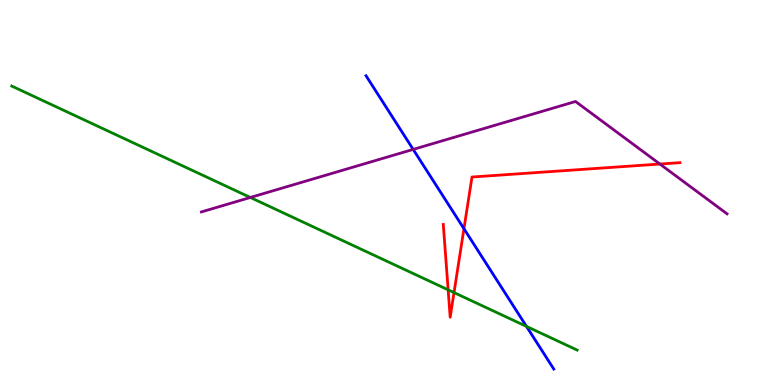[{'lines': ['blue', 'red'], 'intersections': [{'x': 5.99, 'y': 4.06}]}, {'lines': ['green', 'red'], 'intersections': [{'x': 5.78, 'y': 2.47}, {'x': 5.86, 'y': 2.4}]}, {'lines': ['purple', 'red'], 'intersections': [{'x': 8.51, 'y': 5.74}]}, {'lines': ['blue', 'green'], 'intersections': [{'x': 6.79, 'y': 1.52}]}, {'lines': ['blue', 'purple'], 'intersections': [{'x': 5.33, 'y': 6.12}]}, {'lines': ['green', 'purple'], 'intersections': [{'x': 3.23, 'y': 4.87}]}]